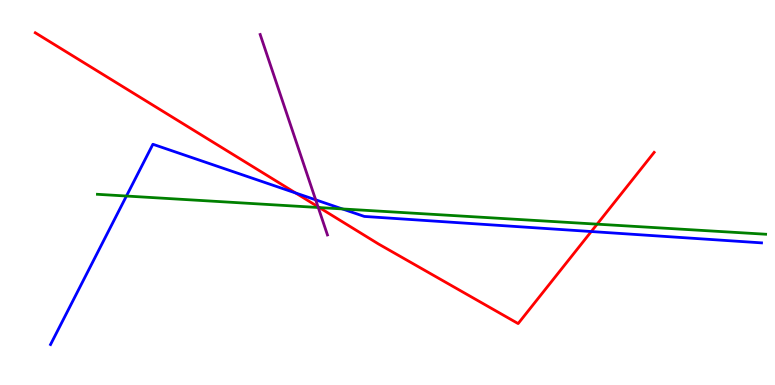[{'lines': ['blue', 'red'], 'intersections': [{'x': 3.81, 'y': 4.99}, {'x': 7.63, 'y': 3.99}]}, {'lines': ['green', 'red'], 'intersections': [{'x': 4.12, 'y': 4.61}, {'x': 7.7, 'y': 4.18}]}, {'lines': ['purple', 'red'], 'intersections': [{'x': 4.1, 'y': 4.63}]}, {'lines': ['blue', 'green'], 'intersections': [{'x': 1.63, 'y': 4.91}, {'x': 4.42, 'y': 4.57}]}, {'lines': ['blue', 'purple'], 'intersections': [{'x': 4.07, 'y': 4.81}]}, {'lines': ['green', 'purple'], 'intersections': [{'x': 4.11, 'y': 4.61}]}]